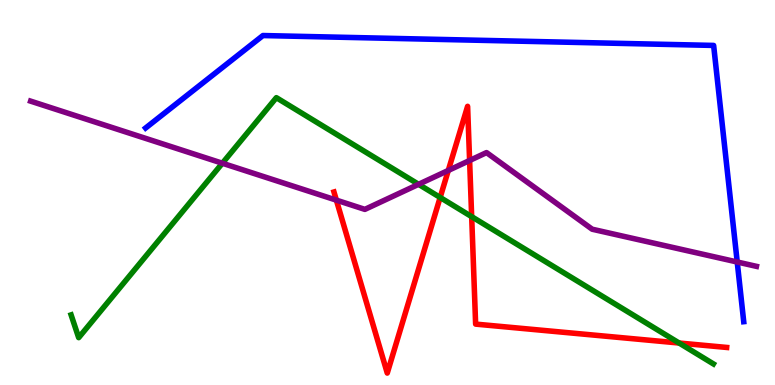[{'lines': ['blue', 'red'], 'intersections': []}, {'lines': ['green', 'red'], 'intersections': [{'x': 5.68, 'y': 4.87}, {'x': 6.09, 'y': 4.37}, {'x': 8.76, 'y': 1.09}]}, {'lines': ['purple', 'red'], 'intersections': [{'x': 4.34, 'y': 4.8}, {'x': 5.78, 'y': 5.57}, {'x': 6.06, 'y': 5.83}]}, {'lines': ['blue', 'green'], 'intersections': []}, {'lines': ['blue', 'purple'], 'intersections': [{'x': 9.51, 'y': 3.19}]}, {'lines': ['green', 'purple'], 'intersections': [{'x': 2.87, 'y': 5.76}, {'x': 5.4, 'y': 5.21}]}]